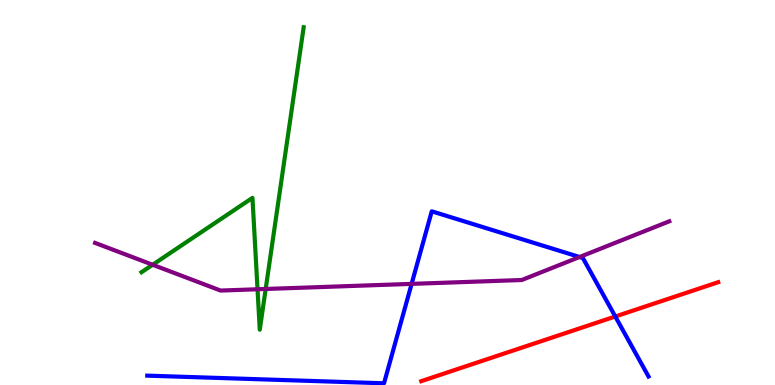[{'lines': ['blue', 'red'], 'intersections': [{'x': 7.94, 'y': 1.78}]}, {'lines': ['green', 'red'], 'intersections': []}, {'lines': ['purple', 'red'], 'intersections': []}, {'lines': ['blue', 'green'], 'intersections': []}, {'lines': ['blue', 'purple'], 'intersections': [{'x': 5.31, 'y': 2.63}, {'x': 7.48, 'y': 3.32}]}, {'lines': ['green', 'purple'], 'intersections': [{'x': 1.97, 'y': 3.12}, {'x': 3.32, 'y': 2.49}, {'x': 3.43, 'y': 2.49}]}]